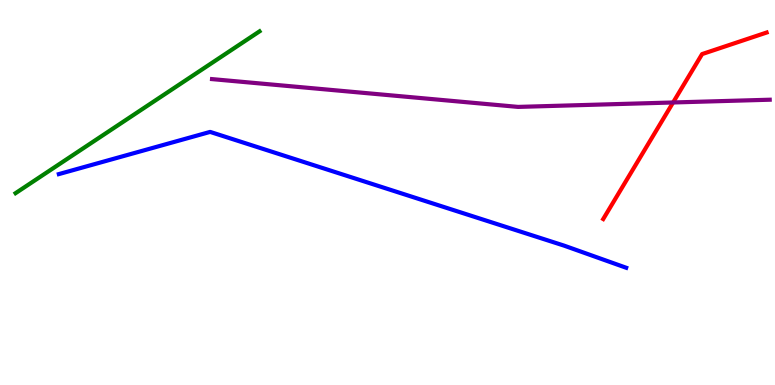[{'lines': ['blue', 'red'], 'intersections': []}, {'lines': ['green', 'red'], 'intersections': []}, {'lines': ['purple', 'red'], 'intersections': [{'x': 8.69, 'y': 7.34}]}, {'lines': ['blue', 'green'], 'intersections': []}, {'lines': ['blue', 'purple'], 'intersections': []}, {'lines': ['green', 'purple'], 'intersections': []}]